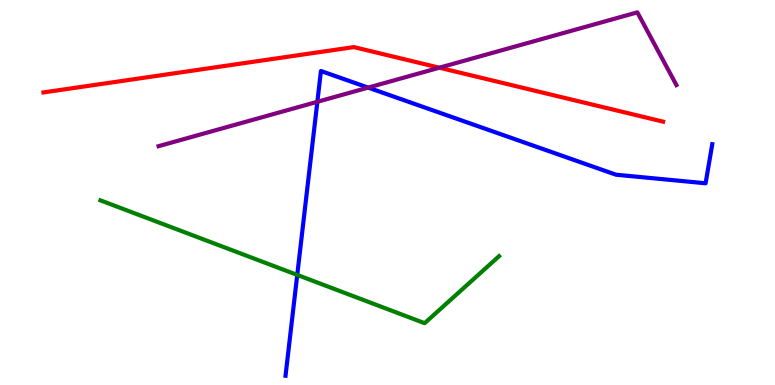[{'lines': ['blue', 'red'], 'intersections': []}, {'lines': ['green', 'red'], 'intersections': []}, {'lines': ['purple', 'red'], 'intersections': [{'x': 5.67, 'y': 8.24}]}, {'lines': ['blue', 'green'], 'intersections': [{'x': 3.84, 'y': 2.86}]}, {'lines': ['blue', 'purple'], 'intersections': [{'x': 4.09, 'y': 7.36}, {'x': 4.75, 'y': 7.72}]}, {'lines': ['green', 'purple'], 'intersections': []}]